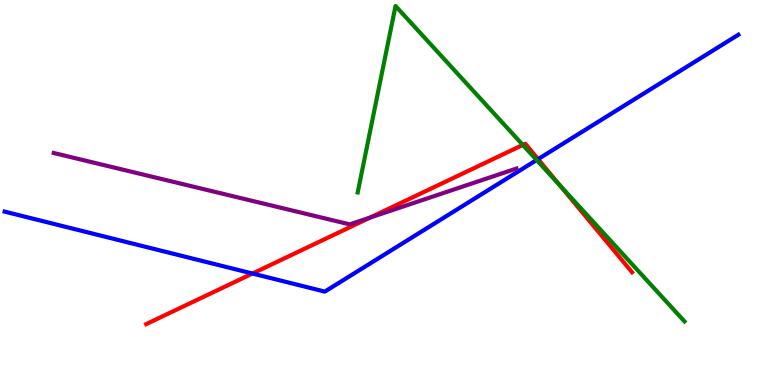[{'lines': ['blue', 'red'], 'intersections': [{'x': 3.26, 'y': 2.9}, {'x': 6.94, 'y': 5.87}]}, {'lines': ['green', 'red'], 'intersections': [{'x': 6.75, 'y': 6.24}, {'x': 7.23, 'y': 5.18}]}, {'lines': ['purple', 'red'], 'intersections': [{'x': 4.78, 'y': 4.35}]}, {'lines': ['blue', 'green'], 'intersections': [{'x': 6.92, 'y': 5.84}]}, {'lines': ['blue', 'purple'], 'intersections': []}, {'lines': ['green', 'purple'], 'intersections': []}]